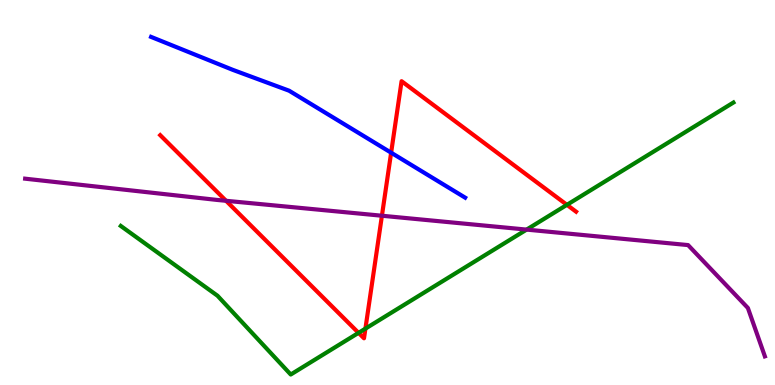[{'lines': ['blue', 'red'], 'intersections': [{'x': 5.05, 'y': 6.03}]}, {'lines': ['green', 'red'], 'intersections': [{'x': 4.63, 'y': 1.35}, {'x': 4.72, 'y': 1.46}, {'x': 7.32, 'y': 4.68}]}, {'lines': ['purple', 'red'], 'intersections': [{'x': 2.92, 'y': 4.78}, {'x': 4.93, 'y': 4.4}]}, {'lines': ['blue', 'green'], 'intersections': []}, {'lines': ['blue', 'purple'], 'intersections': []}, {'lines': ['green', 'purple'], 'intersections': [{'x': 6.79, 'y': 4.04}]}]